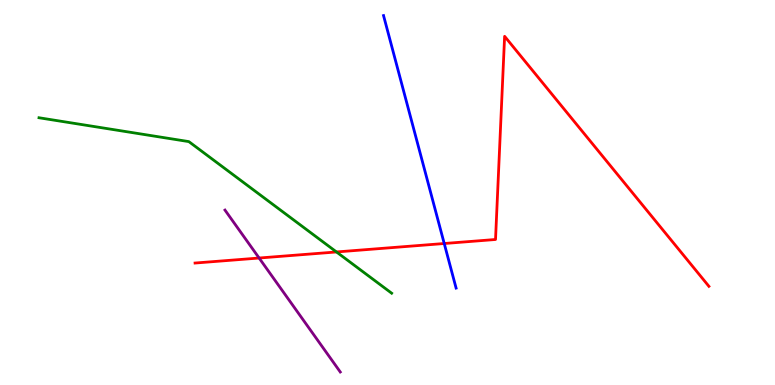[{'lines': ['blue', 'red'], 'intersections': [{'x': 5.73, 'y': 3.68}]}, {'lines': ['green', 'red'], 'intersections': [{'x': 4.34, 'y': 3.46}]}, {'lines': ['purple', 'red'], 'intersections': [{'x': 3.34, 'y': 3.3}]}, {'lines': ['blue', 'green'], 'intersections': []}, {'lines': ['blue', 'purple'], 'intersections': []}, {'lines': ['green', 'purple'], 'intersections': []}]